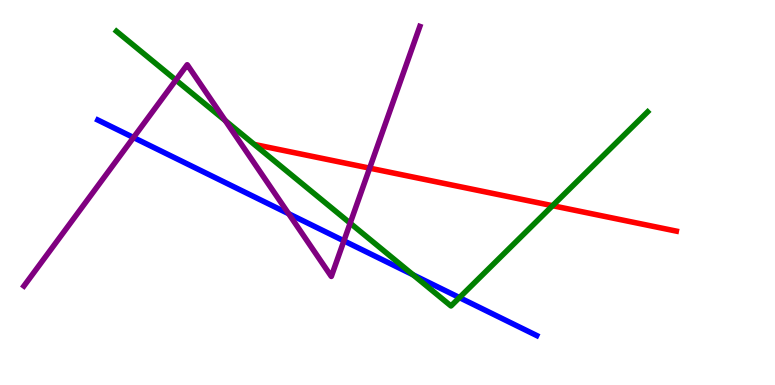[{'lines': ['blue', 'red'], 'intersections': []}, {'lines': ['green', 'red'], 'intersections': [{'x': 7.13, 'y': 4.66}]}, {'lines': ['purple', 'red'], 'intersections': [{'x': 4.77, 'y': 5.63}]}, {'lines': ['blue', 'green'], 'intersections': [{'x': 5.33, 'y': 2.86}, {'x': 5.93, 'y': 2.27}]}, {'lines': ['blue', 'purple'], 'intersections': [{'x': 1.72, 'y': 6.43}, {'x': 3.72, 'y': 4.45}, {'x': 4.44, 'y': 3.74}]}, {'lines': ['green', 'purple'], 'intersections': [{'x': 2.27, 'y': 7.92}, {'x': 2.91, 'y': 6.87}, {'x': 4.52, 'y': 4.2}]}]